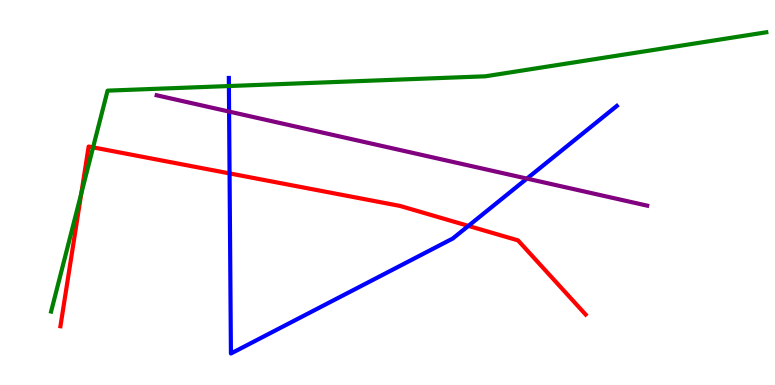[{'lines': ['blue', 'red'], 'intersections': [{'x': 2.96, 'y': 5.5}, {'x': 6.04, 'y': 4.13}]}, {'lines': ['green', 'red'], 'intersections': [{'x': 1.05, 'y': 4.97}, {'x': 1.2, 'y': 6.17}]}, {'lines': ['purple', 'red'], 'intersections': []}, {'lines': ['blue', 'green'], 'intersections': [{'x': 2.95, 'y': 7.77}]}, {'lines': ['blue', 'purple'], 'intersections': [{'x': 2.96, 'y': 7.1}, {'x': 6.8, 'y': 5.36}]}, {'lines': ['green', 'purple'], 'intersections': []}]